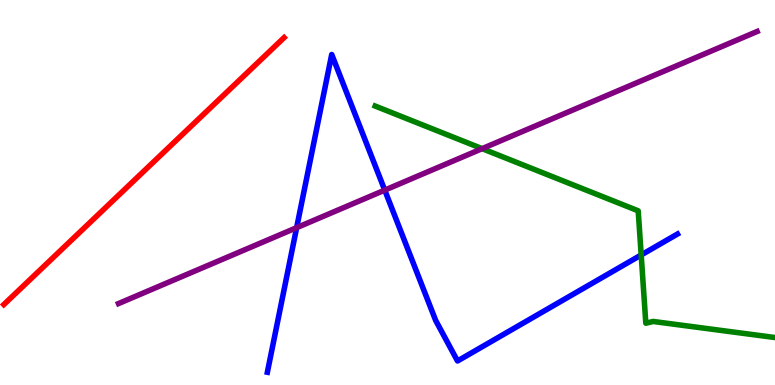[{'lines': ['blue', 'red'], 'intersections': []}, {'lines': ['green', 'red'], 'intersections': []}, {'lines': ['purple', 'red'], 'intersections': []}, {'lines': ['blue', 'green'], 'intersections': [{'x': 8.27, 'y': 3.38}]}, {'lines': ['blue', 'purple'], 'intersections': [{'x': 3.83, 'y': 4.09}, {'x': 4.96, 'y': 5.06}]}, {'lines': ['green', 'purple'], 'intersections': [{'x': 6.22, 'y': 6.14}]}]